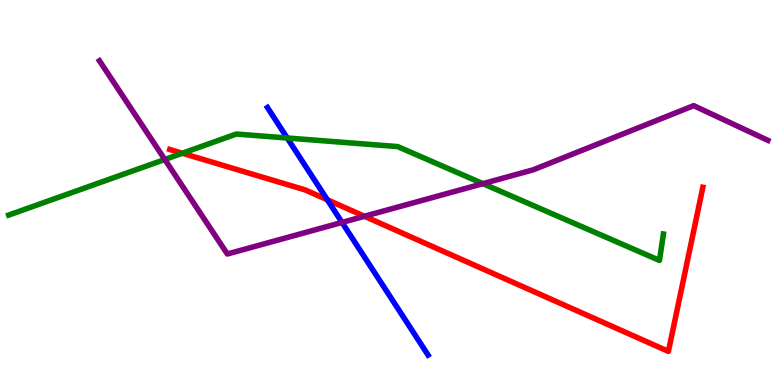[{'lines': ['blue', 'red'], 'intersections': [{'x': 4.22, 'y': 4.81}]}, {'lines': ['green', 'red'], 'intersections': [{'x': 2.35, 'y': 6.02}]}, {'lines': ['purple', 'red'], 'intersections': [{'x': 4.7, 'y': 4.38}]}, {'lines': ['blue', 'green'], 'intersections': [{'x': 3.71, 'y': 6.42}]}, {'lines': ['blue', 'purple'], 'intersections': [{'x': 4.41, 'y': 4.22}]}, {'lines': ['green', 'purple'], 'intersections': [{'x': 2.13, 'y': 5.86}, {'x': 6.23, 'y': 5.23}]}]